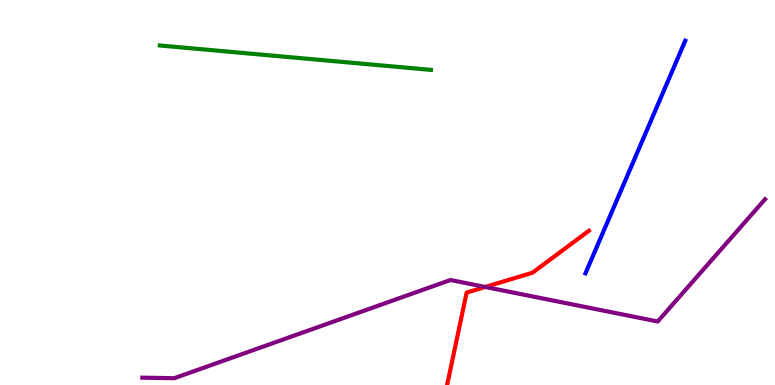[{'lines': ['blue', 'red'], 'intersections': []}, {'lines': ['green', 'red'], 'intersections': []}, {'lines': ['purple', 'red'], 'intersections': [{'x': 6.26, 'y': 2.55}]}, {'lines': ['blue', 'green'], 'intersections': []}, {'lines': ['blue', 'purple'], 'intersections': []}, {'lines': ['green', 'purple'], 'intersections': []}]